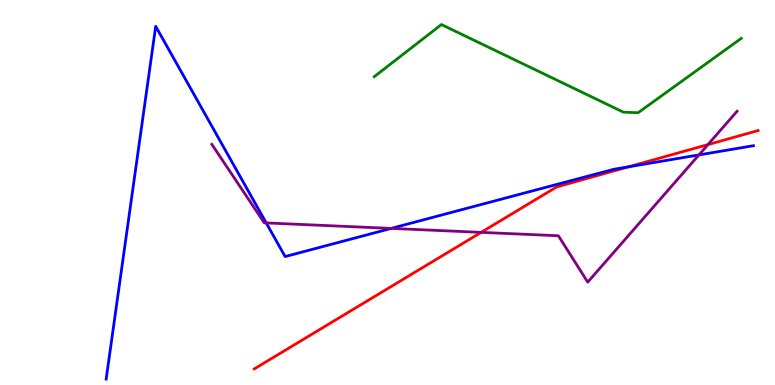[{'lines': ['blue', 'red'], 'intersections': [{'x': 8.11, 'y': 5.67}]}, {'lines': ['green', 'red'], 'intersections': []}, {'lines': ['purple', 'red'], 'intersections': [{'x': 6.21, 'y': 3.96}, {'x': 9.13, 'y': 6.24}]}, {'lines': ['blue', 'green'], 'intersections': []}, {'lines': ['blue', 'purple'], 'intersections': [{'x': 3.44, 'y': 4.21}, {'x': 5.05, 'y': 4.07}, {'x': 9.02, 'y': 5.98}]}, {'lines': ['green', 'purple'], 'intersections': []}]